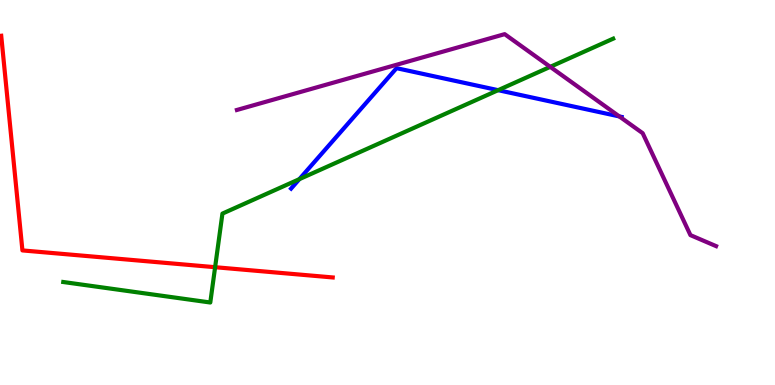[{'lines': ['blue', 'red'], 'intersections': []}, {'lines': ['green', 'red'], 'intersections': [{'x': 2.78, 'y': 3.06}]}, {'lines': ['purple', 'red'], 'intersections': []}, {'lines': ['blue', 'green'], 'intersections': [{'x': 3.86, 'y': 5.35}, {'x': 6.43, 'y': 7.66}]}, {'lines': ['blue', 'purple'], 'intersections': [{'x': 7.99, 'y': 6.98}]}, {'lines': ['green', 'purple'], 'intersections': [{'x': 7.1, 'y': 8.26}]}]